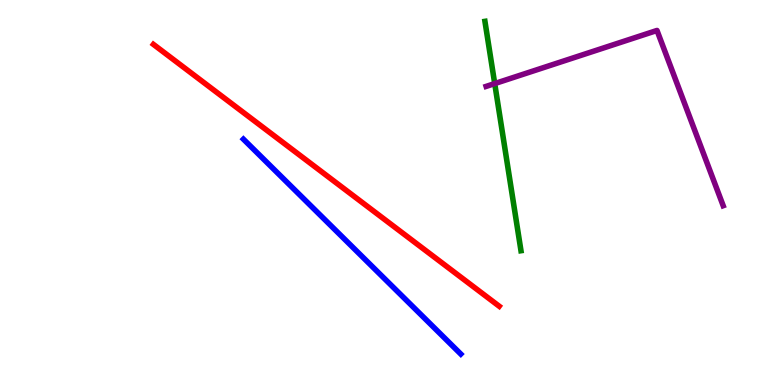[{'lines': ['blue', 'red'], 'intersections': []}, {'lines': ['green', 'red'], 'intersections': []}, {'lines': ['purple', 'red'], 'intersections': []}, {'lines': ['blue', 'green'], 'intersections': []}, {'lines': ['blue', 'purple'], 'intersections': []}, {'lines': ['green', 'purple'], 'intersections': [{'x': 6.38, 'y': 7.83}]}]